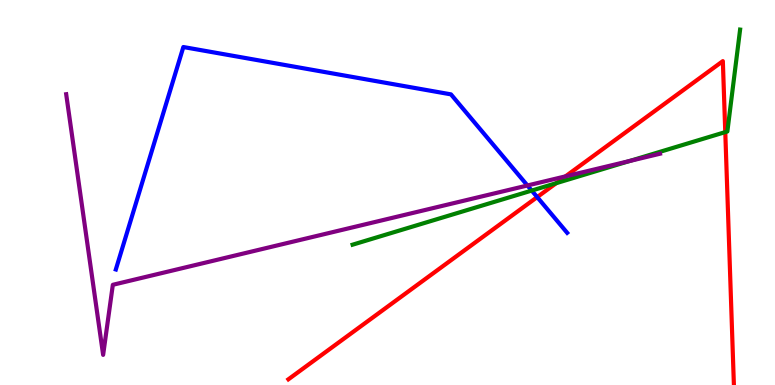[{'lines': ['blue', 'red'], 'intersections': [{'x': 6.93, 'y': 4.88}]}, {'lines': ['green', 'red'], 'intersections': [{'x': 7.18, 'y': 5.24}, {'x': 9.36, 'y': 6.57}]}, {'lines': ['purple', 'red'], 'intersections': [{'x': 7.3, 'y': 5.42}]}, {'lines': ['blue', 'green'], 'intersections': [{'x': 6.86, 'y': 5.05}]}, {'lines': ['blue', 'purple'], 'intersections': [{'x': 6.81, 'y': 5.18}]}, {'lines': ['green', 'purple'], 'intersections': [{'x': 8.12, 'y': 5.82}]}]